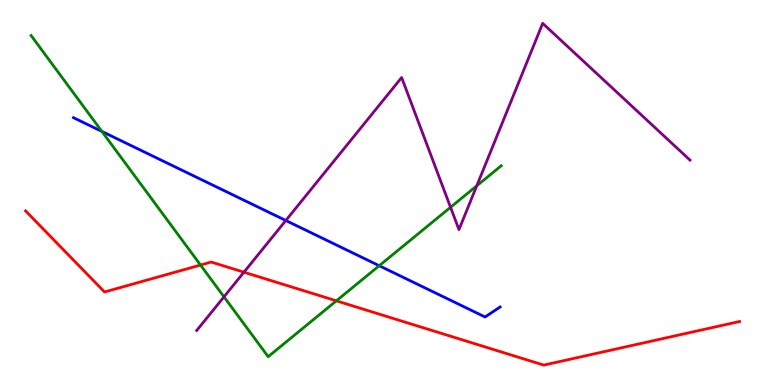[{'lines': ['blue', 'red'], 'intersections': []}, {'lines': ['green', 'red'], 'intersections': [{'x': 2.59, 'y': 3.12}, {'x': 4.34, 'y': 2.19}]}, {'lines': ['purple', 'red'], 'intersections': [{'x': 3.15, 'y': 2.93}]}, {'lines': ['blue', 'green'], 'intersections': [{'x': 1.31, 'y': 6.59}, {'x': 4.89, 'y': 3.1}]}, {'lines': ['blue', 'purple'], 'intersections': [{'x': 3.69, 'y': 4.27}]}, {'lines': ['green', 'purple'], 'intersections': [{'x': 2.89, 'y': 2.29}, {'x': 5.81, 'y': 4.62}, {'x': 6.15, 'y': 5.17}]}]